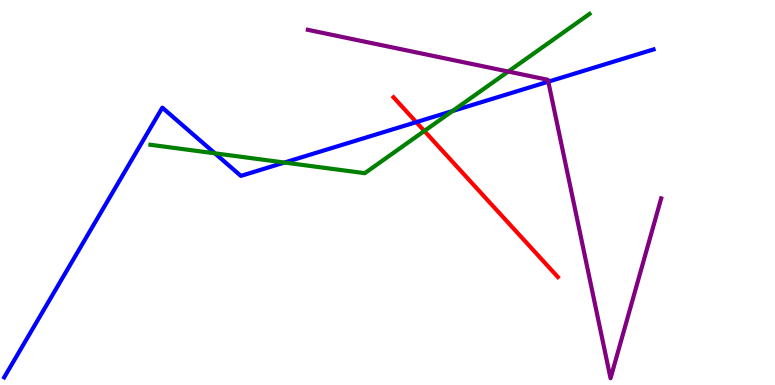[{'lines': ['blue', 'red'], 'intersections': [{'x': 5.37, 'y': 6.83}]}, {'lines': ['green', 'red'], 'intersections': [{'x': 5.48, 'y': 6.6}]}, {'lines': ['purple', 'red'], 'intersections': []}, {'lines': ['blue', 'green'], 'intersections': [{'x': 2.77, 'y': 6.02}, {'x': 3.67, 'y': 5.78}, {'x': 5.84, 'y': 7.12}]}, {'lines': ['blue', 'purple'], 'intersections': [{'x': 7.07, 'y': 7.88}]}, {'lines': ['green', 'purple'], 'intersections': [{'x': 6.56, 'y': 8.14}]}]